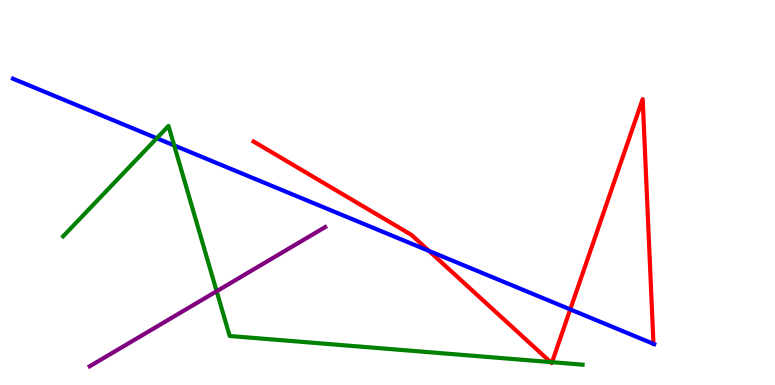[{'lines': ['blue', 'red'], 'intersections': [{'x': 5.54, 'y': 3.48}, {'x': 7.36, 'y': 1.96}]}, {'lines': ['green', 'red'], 'intersections': [{'x': 7.1, 'y': 0.595}, {'x': 7.12, 'y': 0.592}]}, {'lines': ['purple', 'red'], 'intersections': []}, {'lines': ['blue', 'green'], 'intersections': [{'x': 2.02, 'y': 6.41}, {'x': 2.25, 'y': 6.22}]}, {'lines': ['blue', 'purple'], 'intersections': []}, {'lines': ['green', 'purple'], 'intersections': [{'x': 2.8, 'y': 2.44}]}]